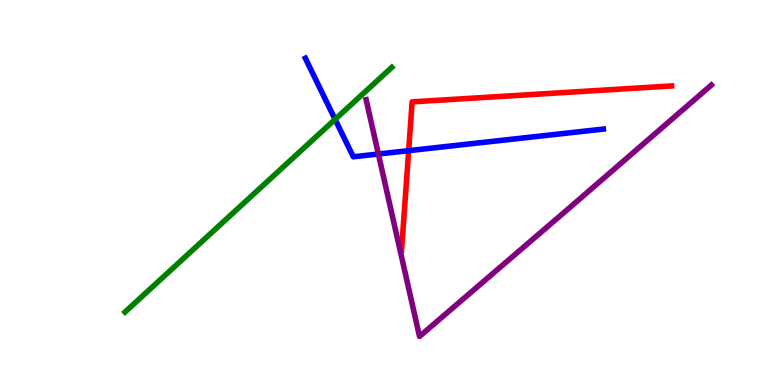[{'lines': ['blue', 'red'], 'intersections': [{'x': 5.27, 'y': 6.09}]}, {'lines': ['green', 'red'], 'intersections': []}, {'lines': ['purple', 'red'], 'intersections': []}, {'lines': ['blue', 'green'], 'intersections': [{'x': 4.32, 'y': 6.9}]}, {'lines': ['blue', 'purple'], 'intersections': [{'x': 4.88, 'y': 6.0}]}, {'lines': ['green', 'purple'], 'intersections': []}]